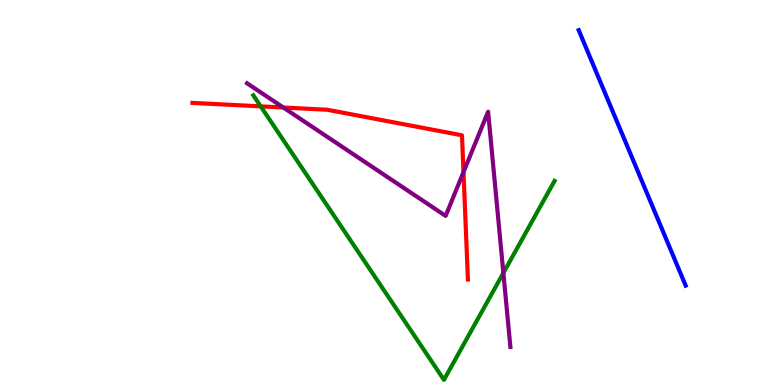[{'lines': ['blue', 'red'], 'intersections': []}, {'lines': ['green', 'red'], 'intersections': [{'x': 3.36, 'y': 7.24}]}, {'lines': ['purple', 'red'], 'intersections': [{'x': 3.66, 'y': 7.21}, {'x': 5.98, 'y': 5.53}]}, {'lines': ['blue', 'green'], 'intersections': []}, {'lines': ['blue', 'purple'], 'intersections': []}, {'lines': ['green', 'purple'], 'intersections': [{'x': 6.5, 'y': 2.91}]}]